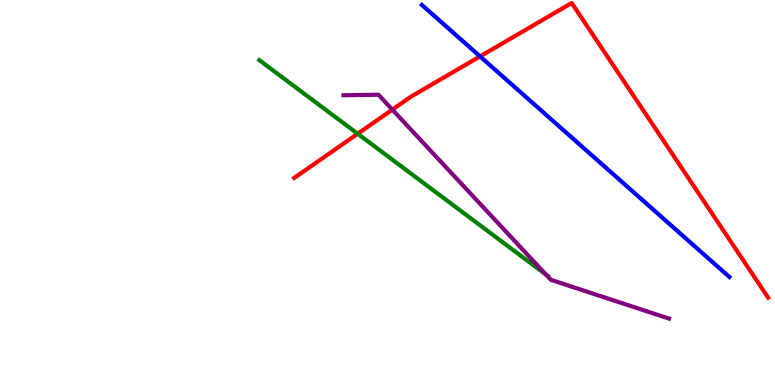[{'lines': ['blue', 'red'], 'intersections': [{'x': 6.19, 'y': 8.54}]}, {'lines': ['green', 'red'], 'intersections': [{'x': 4.62, 'y': 6.53}]}, {'lines': ['purple', 'red'], 'intersections': [{'x': 5.06, 'y': 7.15}]}, {'lines': ['blue', 'green'], 'intersections': []}, {'lines': ['blue', 'purple'], 'intersections': []}, {'lines': ['green', 'purple'], 'intersections': [{'x': 7.05, 'y': 2.87}]}]